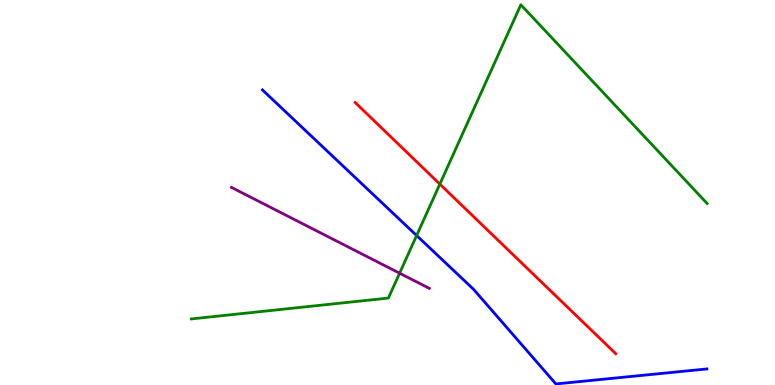[{'lines': ['blue', 'red'], 'intersections': []}, {'lines': ['green', 'red'], 'intersections': [{'x': 5.68, 'y': 5.22}]}, {'lines': ['purple', 'red'], 'intersections': []}, {'lines': ['blue', 'green'], 'intersections': [{'x': 5.38, 'y': 3.88}]}, {'lines': ['blue', 'purple'], 'intersections': []}, {'lines': ['green', 'purple'], 'intersections': [{'x': 5.16, 'y': 2.9}]}]